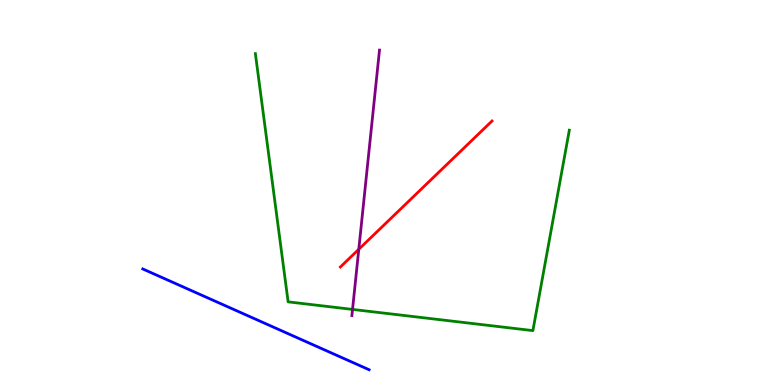[{'lines': ['blue', 'red'], 'intersections': []}, {'lines': ['green', 'red'], 'intersections': []}, {'lines': ['purple', 'red'], 'intersections': [{'x': 4.63, 'y': 3.53}]}, {'lines': ['blue', 'green'], 'intersections': []}, {'lines': ['blue', 'purple'], 'intersections': []}, {'lines': ['green', 'purple'], 'intersections': [{'x': 4.55, 'y': 1.96}]}]